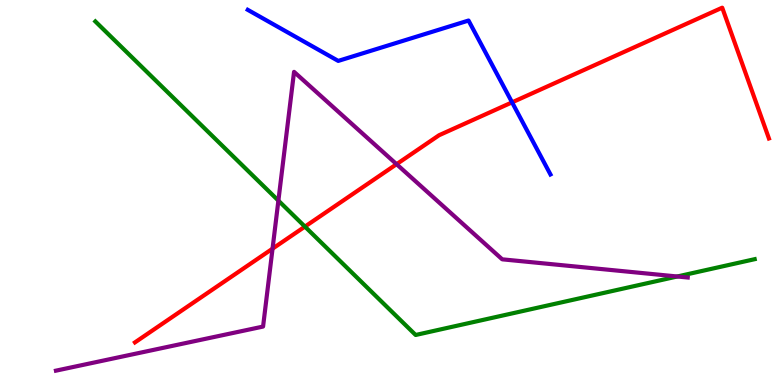[{'lines': ['blue', 'red'], 'intersections': [{'x': 6.61, 'y': 7.34}]}, {'lines': ['green', 'red'], 'intersections': [{'x': 3.93, 'y': 4.11}]}, {'lines': ['purple', 'red'], 'intersections': [{'x': 3.52, 'y': 3.54}, {'x': 5.12, 'y': 5.74}]}, {'lines': ['blue', 'green'], 'intersections': []}, {'lines': ['blue', 'purple'], 'intersections': []}, {'lines': ['green', 'purple'], 'intersections': [{'x': 3.59, 'y': 4.79}, {'x': 8.74, 'y': 2.82}]}]